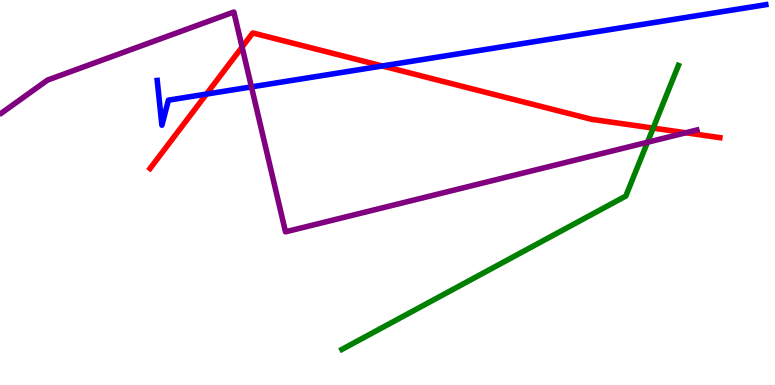[{'lines': ['blue', 'red'], 'intersections': [{'x': 2.66, 'y': 7.56}, {'x': 4.93, 'y': 8.29}]}, {'lines': ['green', 'red'], 'intersections': [{'x': 8.43, 'y': 6.67}]}, {'lines': ['purple', 'red'], 'intersections': [{'x': 3.12, 'y': 8.78}, {'x': 8.85, 'y': 6.55}]}, {'lines': ['blue', 'green'], 'intersections': []}, {'lines': ['blue', 'purple'], 'intersections': [{'x': 3.24, 'y': 7.74}]}, {'lines': ['green', 'purple'], 'intersections': [{'x': 8.35, 'y': 6.31}]}]